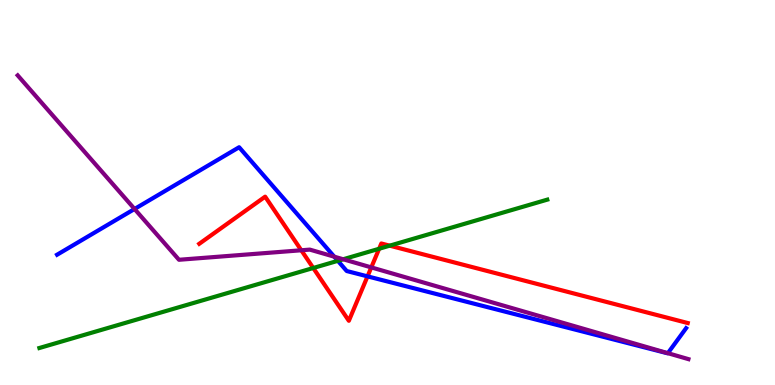[{'lines': ['blue', 'red'], 'intersections': [{'x': 4.74, 'y': 2.82}]}, {'lines': ['green', 'red'], 'intersections': [{'x': 4.04, 'y': 3.04}, {'x': 4.89, 'y': 3.54}, {'x': 5.03, 'y': 3.62}]}, {'lines': ['purple', 'red'], 'intersections': [{'x': 3.89, 'y': 3.5}, {'x': 4.79, 'y': 3.05}]}, {'lines': ['blue', 'green'], 'intersections': [{'x': 4.36, 'y': 3.23}]}, {'lines': ['blue', 'purple'], 'intersections': [{'x': 1.74, 'y': 4.57}, {'x': 4.31, 'y': 3.33}, {'x': 8.62, 'y': 0.827}]}, {'lines': ['green', 'purple'], 'intersections': [{'x': 4.43, 'y': 3.27}]}]